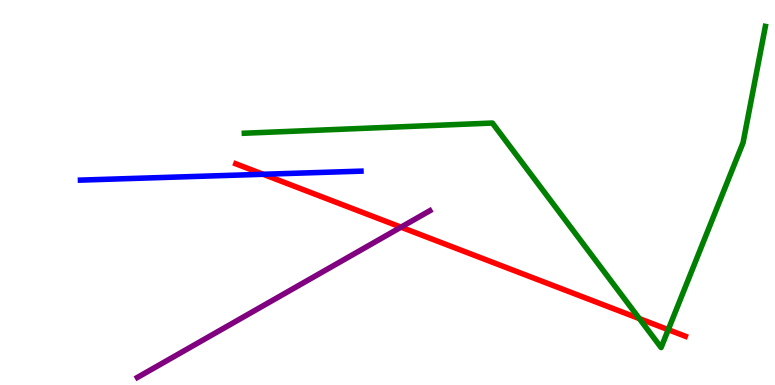[{'lines': ['blue', 'red'], 'intersections': [{'x': 3.4, 'y': 5.47}]}, {'lines': ['green', 'red'], 'intersections': [{'x': 8.25, 'y': 1.72}, {'x': 8.62, 'y': 1.44}]}, {'lines': ['purple', 'red'], 'intersections': [{'x': 5.17, 'y': 4.1}]}, {'lines': ['blue', 'green'], 'intersections': []}, {'lines': ['blue', 'purple'], 'intersections': []}, {'lines': ['green', 'purple'], 'intersections': []}]